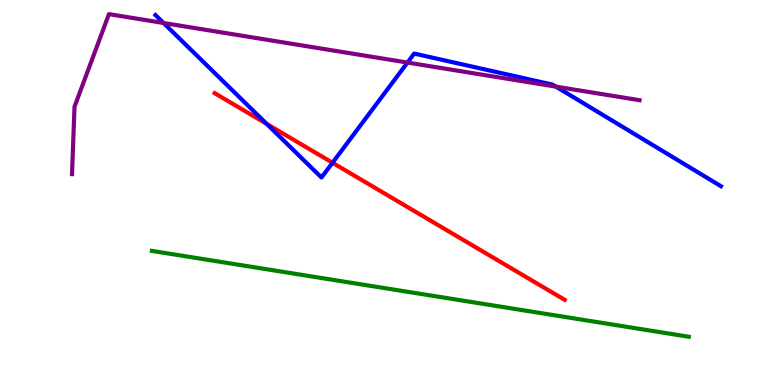[{'lines': ['blue', 'red'], 'intersections': [{'x': 3.44, 'y': 6.78}, {'x': 4.29, 'y': 5.77}]}, {'lines': ['green', 'red'], 'intersections': []}, {'lines': ['purple', 'red'], 'intersections': []}, {'lines': ['blue', 'green'], 'intersections': []}, {'lines': ['blue', 'purple'], 'intersections': [{'x': 2.11, 'y': 9.4}, {'x': 5.26, 'y': 8.38}, {'x': 7.17, 'y': 7.75}]}, {'lines': ['green', 'purple'], 'intersections': []}]